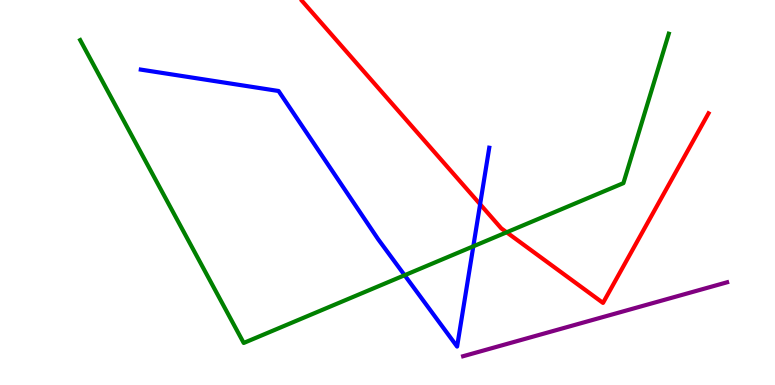[{'lines': ['blue', 'red'], 'intersections': [{'x': 6.2, 'y': 4.7}]}, {'lines': ['green', 'red'], 'intersections': [{'x': 6.54, 'y': 3.97}]}, {'lines': ['purple', 'red'], 'intersections': []}, {'lines': ['blue', 'green'], 'intersections': [{'x': 5.22, 'y': 2.85}, {'x': 6.11, 'y': 3.6}]}, {'lines': ['blue', 'purple'], 'intersections': []}, {'lines': ['green', 'purple'], 'intersections': []}]